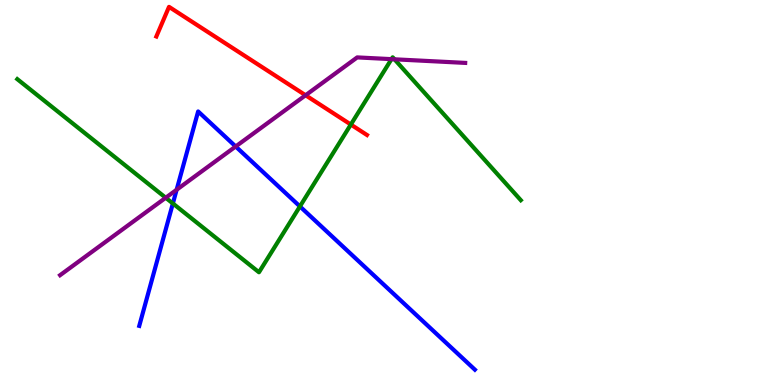[{'lines': ['blue', 'red'], 'intersections': []}, {'lines': ['green', 'red'], 'intersections': [{'x': 4.53, 'y': 6.77}]}, {'lines': ['purple', 'red'], 'intersections': [{'x': 3.94, 'y': 7.53}]}, {'lines': ['blue', 'green'], 'intersections': [{'x': 2.23, 'y': 4.72}, {'x': 3.87, 'y': 4.64}]}, {'lines': ['blue', 'purple'], 'intersections': [{'x': 2.28, 'y': 5.07}, {'x': 3.04, 'y': 6.2}]}, {'lines': ['green', 'purple'], 'intersections': [{'x': 2.14, 'y': 4.86}, {'x': 5.05, 'y': 8.46}, {'x': 5.09, 'y': 8.46}]}]